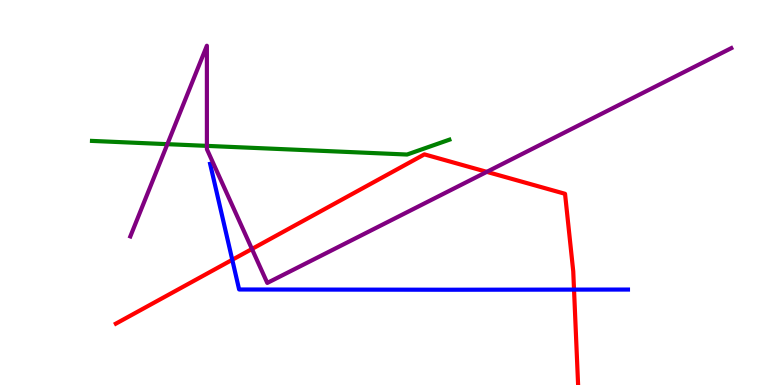[{'lines': ['blue', 'red'], 'intersections': [{'x': 3.0, 'y': 3.25}, {'x': 7.41, 'y': 2.48}]}, {'lines': ['green', 'red'], 'intersections': []}, {'lines': ['purple', 'red'], 'intersections': [{'x': 3.25, 'y': 3.53}, {'x': 6.28, 'y': 5.54}]}, {'lines': ['blue', 'green'], 'intersections': []}, {'lines': ['blue', 'purple'], 'intersections': []}, {'lines': ['green', 'purple'], 'intersections': [{'x': 2.16, 'y': 6.26}, {'x': 2.67, 'y': 6.21}]}]